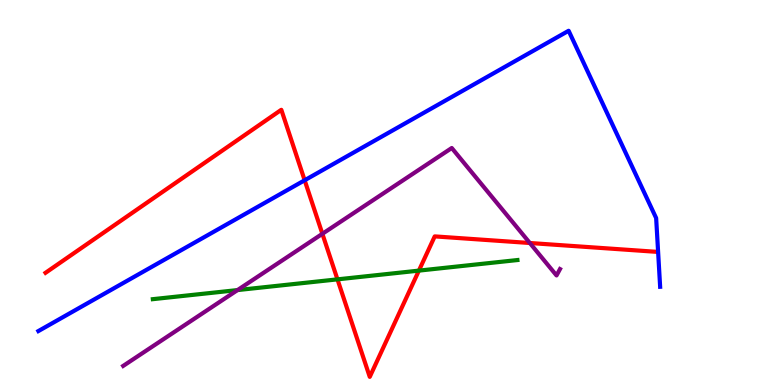[{'lines': ['blue', 'red'], 'intersections': [{'x': 3.93, 'y': 5.32}]}, {'lines': ['green', 'red'], 'intersections': [{'x': 4.35, 'y': 2.74}, {'x': 5.41, 'y': 2.97}]}, {'lines': ['purple', 'red'], 'intersections': [{'x': 4.16, 'y': 3.93}, {'x': 6.84, 'y': 3.69}]}, {'lines': ['blue', 'green'], 'intersections': []}, {'lines': ['blue', 'purple'], 'intersections': []}, {'lines': ['green', 'purple'], 'intersections': [{'x': 3.06, 'y': 2.47}]}]